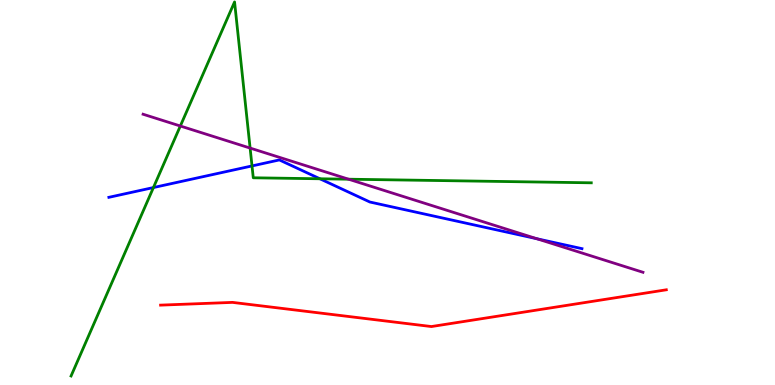[{'lines': ['blue', 'red'], 'intersections': []}, {'lines': ['green', 'red'], 'intersections': []}, {'lines': ['purple', 'red'], 'intersections': []}, {'lines': ['blue', 'green'], 'intersections': [{'x': 1.98, 'y': 5.13}, {'x': 3.25, 'y': 5.69}, {'x': 4.13, 'y': 5.36}]}, {'lines': ['blue', 'purple'], 'intersections': [{'x': 6.93, 'y': 3.8}]}, {'lines': ['green', 'purple'], 'intersections': [{'x': 2.33, 'y': 6.73}, {'x': 3.23, 'y': 6.15}, {'x': 4.5, 'y': 5.35}]}]